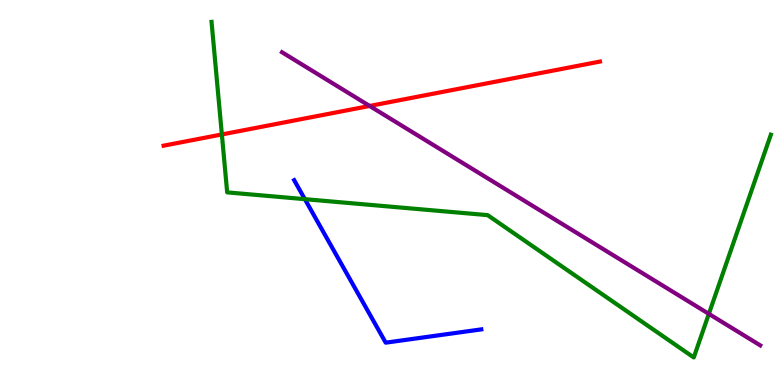[{'lines': ['blue', 'red'], 'intersections': []}, {'lines': ['green', 'red'], 'intersections': [{'x': 2.86, 'y': 6.51}]}, {'lines': ['purple', 'red'], 'intersections': [{'x': 4.77, 'y': 7.25}]}, {'lines': ['blue', 'green'], 'intersections': [{'x': 3.93, 'y': 4.83}]}, {'lines': ['blue', 'purple'], 'intersections': []}, {'lines': ['green', 'purple'], 'intersections': [{'x': 9.15, 'y': 1.85}]}]